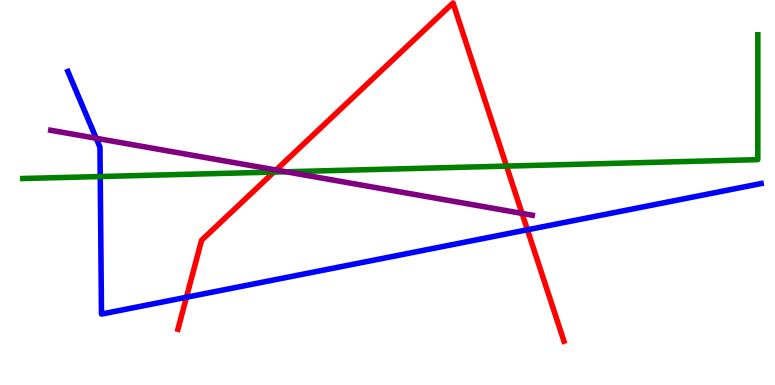[{'lines': ['blue', 'red'], 'intersections': [{'x': 2.41, 'y': 2.28}, {'x': 6.81, 'y': 4.03}]}, {'lines': ['green', 'red'], 'intersections': [{'x': 3.53, 'y': 5.53}, {'x': 6.54, 'y': 5.69}]}, {'lines': ['purple', 'red'], 'intersections': [{'x': 3.56, 'y': 5.58}, {'x': 6.74, 'y': 4.46}]}, {'lines': ['blue', 'green'], 'intersections': [{'x': 1.29, 'y': 5.41}]}, {'lines': ['blue', 'purple'], 'intersections': [{'x': 1.24, 'y': 6.41}]}, {'lines': ['green', 'purple'], 'intersections': [{'x': 3.69, 'y': 5.54}]}]